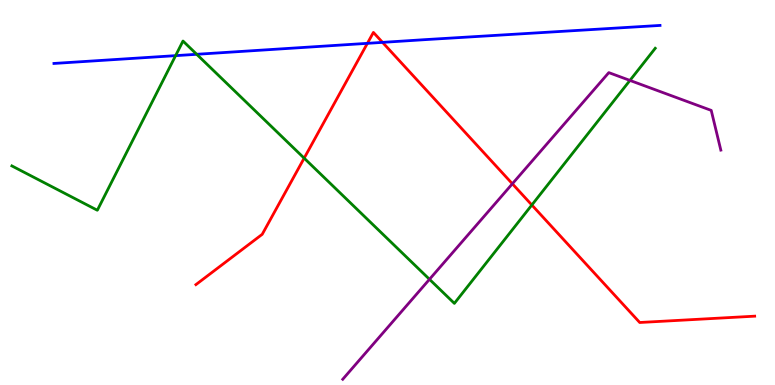[{'lines': ['blue', 'red'], 'intersections': [{'x': 4.74, 'y': 8.87}, {'x': 4.94, 'y': 8.9}]}, {'lines': ['green', 'red'], 'intersections': [{'x': 3.92, 'y': 5.89}, {'x': 6.86, 'y': 4.68}]}, {'lines': ['purple', 'red'], 'intersections': [{'x': 6.61, 'y': 5.23}]}, {'lines': ['blue', 'green'], 'intersections': [{'x': 2.27, 'y': 8.55}, {'x': 2.54, 'y': 8.59}]}, {'lines': ['blue', 'purple'], 'intersections': []}, {'lines': ['green', 'purple'], 'intersections': [{'x': 5.54, 'y': 2.75}, {'x': 8.13, 'y': 7.91}]}]